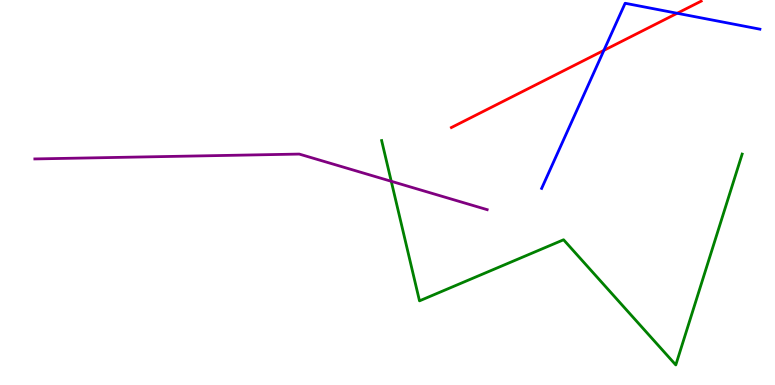[{'lines': ['blue', 'red'], 'intersections': [{'x': 7.79, 'y': 8.69}, {'x': 8.74, 'y': 9.66}]}, {'lines': ['green', 'red'], 'intersections': []}, {'lines': ['purple', 'red'], 'intersections': []}, {'lines': ['blue', 'green'], 'intersections': []}, {'lines': ['blue', 'purple'], 'intersections': []}, {'lines': ['green', 'purple'], 'intersections': [{'x': 5.05, 'y': 5.29}]}]